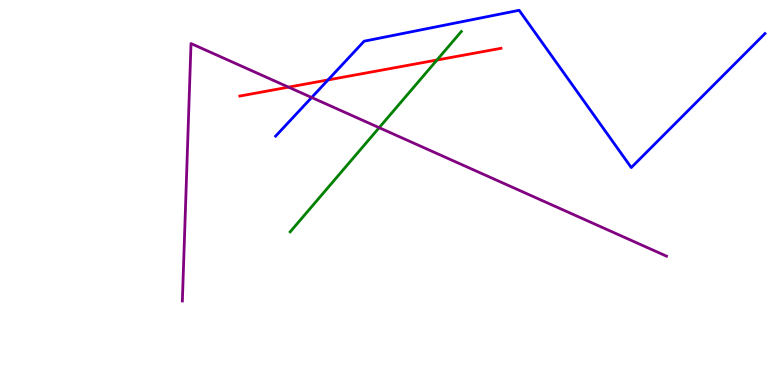[{'lines': ['blue', 'red'], 'intersections': [{'x': 4.23, 'y': 7.92}]}, {'lines': ['green', 'red'], 'intersections': [{'x': 5.64, 'y': 8.44}]}, {'lines': ['purple', 'red'], 'intersections': [{'x': 3.72, 'y': 7.74}]}, {'lines': ['blue', 'green'], 'intersections': []}, {'lines': ['blue', 'purple'], 'intersections': [{'x': 4.02, 'y': 7.47}]}, {'lines': ['green', 'purple'], 'intersections': [{'x': 4.89, 'y': 6.68}]}]